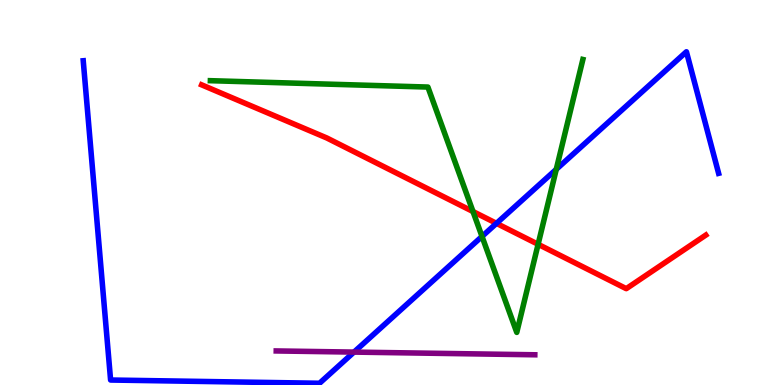[{'lines': ['blue', 'red'], 'intersections': [{'x': 6.41, 'y': 4.2}]}, {'lines': ['green', 'red'], 'intersections': [{'x': 6.1, 'y': 4.51}, {'x': 6.94, 'y': 3.65}]}, {'lines': ['purple', 'red'], 'intersections': []}, {'lines': ['blue', 'green'], 'intersections': [{'x': 6.22, 'y': 3.86}, {'x': 7.18, 'y': 5.6}]}, {'lines': ['blue', 'purple'], 'intersections': [{'x': 4.57, 'y': 0.855}]}, {'lines': ['green', 'purple'], 'intersections': []}]